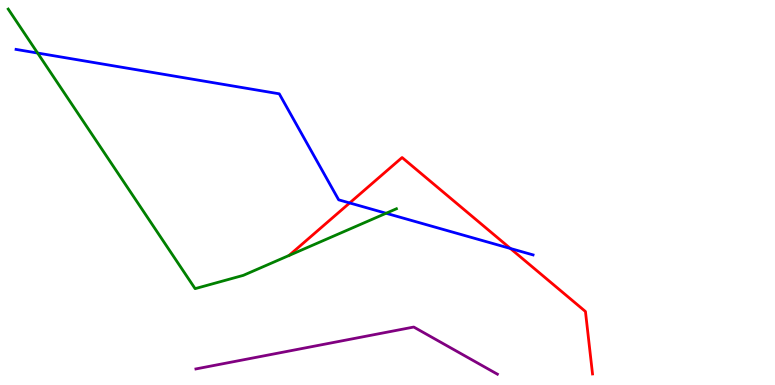[{'lines': ['blue', 'red'], 'intersections': [{'x': 4.51, 'y': 4.73}, {'x': 6.59, 'y': 3.55}]}, {'lines': ['green', 'red'], 'intersections': []}, {'lines': ['purple', 'red'], 'intersections': []}, {'lines': ['blue', 'green'], 'intersections': [{'x': 0.485, 'y': 8.62}, {'x': 4.98, 'y': 4.46}]}, {'lines': ['blue', 'purple'], 'intersections': []}, {'lines': ['green', 'purple'], 'intersections': []}]